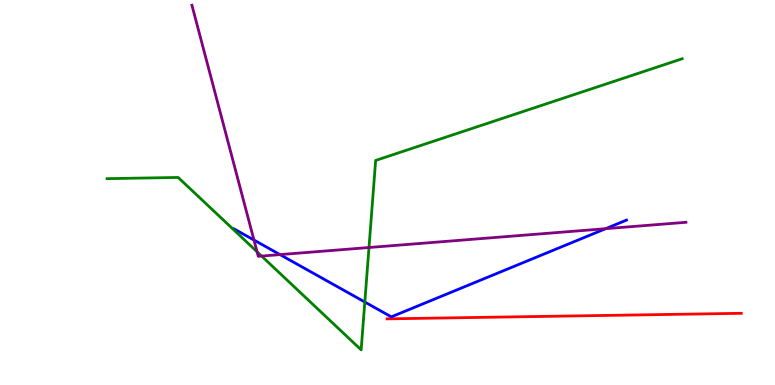[{'lines': ['blue', 'red'], 'intersections': []}, {'lines': ['green', 'red'], 'intersections': []}, {'lines': ['purple', 'red'], 'intersections': []}, {'lines': ['blue', 'green'], 'intersections': [{'x': 4.71, 'y': 2.16}]}, {'lines': ['blue', 'purple'], 'intersections': [{'x': 3.28, 'y': 3.77}, {'x': 3.61, 'y': 3.39}, {'x': 7.81, 'y': 4.06}]}, {'lines': ['green', 'purple'], 'intersections': [{'x': 3.32, 'y': 3.46}, {'x': 3.38, 'y': 3.35}, {'x': 4.76, 'y': 3.57}]}]